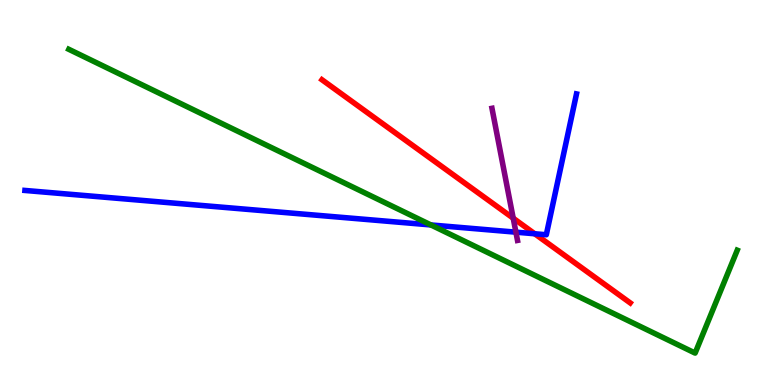[{'lines': ['blue', 'red'], 'intersections': [{'x': 6.9, 'y': 3.93}]}, {'lines': ['green', 'red'], 'intersections': []}, {'lines': ['purple', 'red'], 'intersections': [{'x': 6.62, 'y': 4.33}]}, {'lines': ['blue', 'green'], 'intersections': [{'x': 5.56, 'y': 4.16}]}, {'lines': ['blue', 'purple'], 'intersections': [{'x': 6.66, 'y': 3.97}]}, {'lines': ['green', 'purple'], 'intersections': []}]